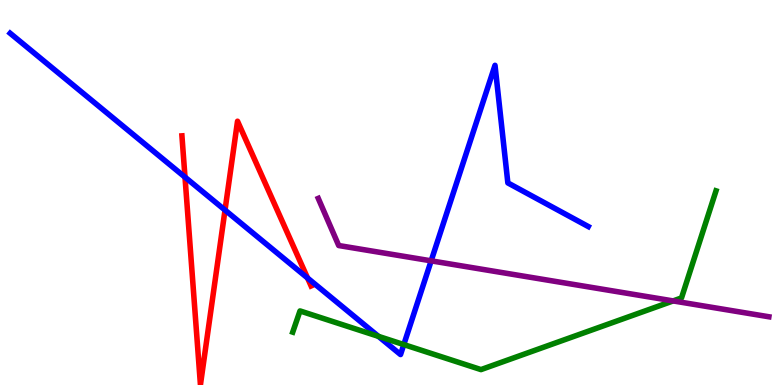[{'lines': ['blue', 'red'], 'intersections': [{'x': 2.39, 'y': 5.4}, {'x': 2.9, 'y': 4.54}, {'x': 3.97, 'y': 2.78}]}, {'lines': ['green', 'red'], 'intersections': []}, {'lines': ['purple', 'red'], 'intersections': []}, {'lines': ['blue', 'green'], 'intersections': [{'x': 4.88, 'y': 1.26}, {'x': 5.21, 'y': 1.05}]}, {'lines': ['blue', 'purple'], 'intersections': [{'x': 5.56, 'y': 3.22}]}, {'lines': ['green', 'purple'], 'intersections': [{'x': 8.69, 'y': 2.18}]}]